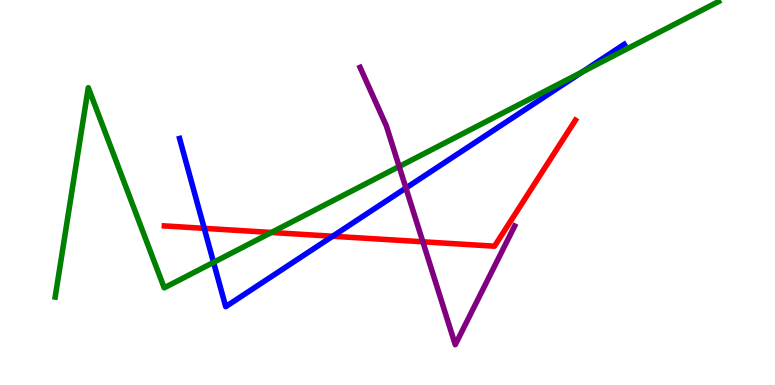[{'lines': ['blue', 'red'], 'intersections': [{'x': 2.64, 'y': 4.07}, {'x': 4.29, 'y': 3.86}]}, {'lines': ['green', 'red'], 'intersections': [{'x': 3.5, 'y': 3.96}]}, {'lines': ['purple', 'red'], 'intersections': [{'x': 5.46, 'y': 3.72}]}, {'lines': ['blue', 'green'], 'intersections': [{'x': 2.76, 'y': 3.19}, {'x': 7.51, 'y': 8.13}]}, {'lines': ['blue', 'purple'], 'intersections': [{'x': 5.24, 'y': 5.12}]}, {'lines': ['green', 'purple'], 'intersections': [{'x': 5.15, 'y': 5.67}]}]